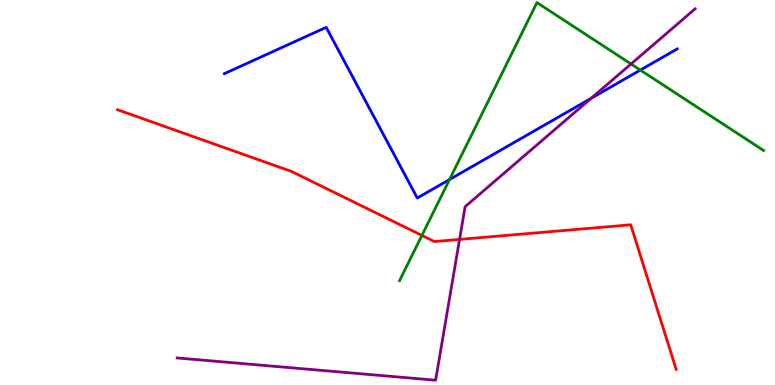[{'lines': ['blue', 'red'], 'intersections': []}, {'lines': ['green', 'red'], 'intersections': [{'x': 5.44, 'y': 3.88}]}, {'lines': ['purple', 'red'], 'intersections': [{'x': 5.93, 'y': 3.78}]}, {'lines': ['blue', 'green'], 'intersections': [{'x': 5.8, 'y': 5.34}, {'x': 8.26, 'y': 8.18}]}, {'lines': ['blue', 'purple'], 'intersections': [{'x': 7.63, 'y': 7.45}]}, {'lines': ['green', 'purple'], 'intersections': [{'x': 8.14, 'y': 8.34}]}]